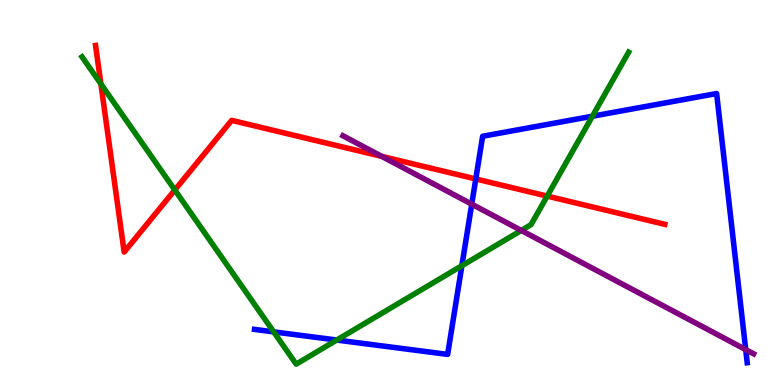[{'lines': ['blue', 'red'], 'intersections': [{'x': 6.14, 'y': 5.35}]}, {'lines': ['green', 'red'], 'intersections': [{'x': 1.3, 'y': 7.82}, {'x': 2.26, 'y': 5.06}, {'x': 7.06, 'y': 4.91}]}, {'lines': ['purple', 'red'], 'intersections': [{'x': 4.93, 'y': 5.94}]}, {'lines': ['blue', 'green'], 'intersections': [{'x': 3.53, 'y': 1.38}, {'x': 4.35, 'y': 1.17}, {'x': 5.96, 'y': 3.1}, {'x': 7.64, 'y': 6.98}]}, {'lines': ['blue', 'purple'], 'intersections': [{'x': 6.09, 'y': 4.7}, {'x': 9.62, 'y': 0.919}]}, {'lines': ['green', 'purple'], 'intersections': [{'x': 6.73, 'y': 4.01}]}]